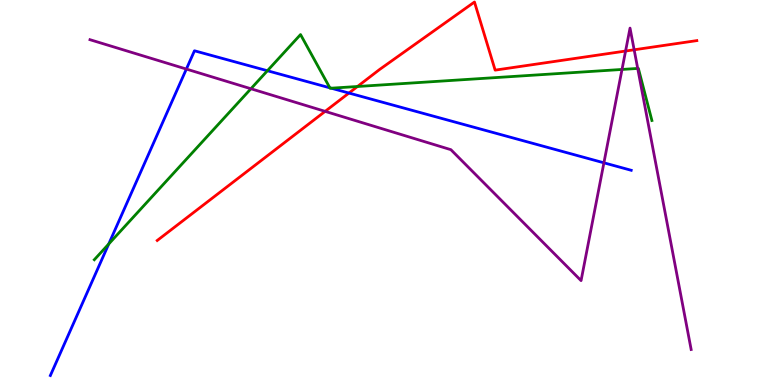[{'lines': ['blue', 'red'], 'intersections': [{'x': 4.5, 'y': 7.58}]}, {'lines': ['green', 'red'], 'intersections': [{'x': 4.61, 'y': 7.75}]}, {'lines': ['purple', 'red'], 'intersections': [{'x': 4.2, 'y': 7.11}, {'x': 8.07, 'y': 8.67}, {'x': 8.18, 'y': 8.71}]}, {'lines': ['blue', 'green'], 'intersections': [{'x': 1.4, 'y': 3.66}, {'x': 3.45, 'y': 8.16}, {'x': 4.26, 'y': 7.72}, {'x': 4.27, 'y': 7.71}]}, {'lines': ['blue', 'purple'], 'intersections': [{'x': 2.4, 'y': 8.21}, {'x': 7.79, 'y': 5.77}]}, {'lines': ['green', 'purple'], 'intersections': [{'x': 3.24, 'y': 7.7}, {'x': 8.03, 'y': 8.2}, {'x': 8.23, 'y': 8.22}]}]